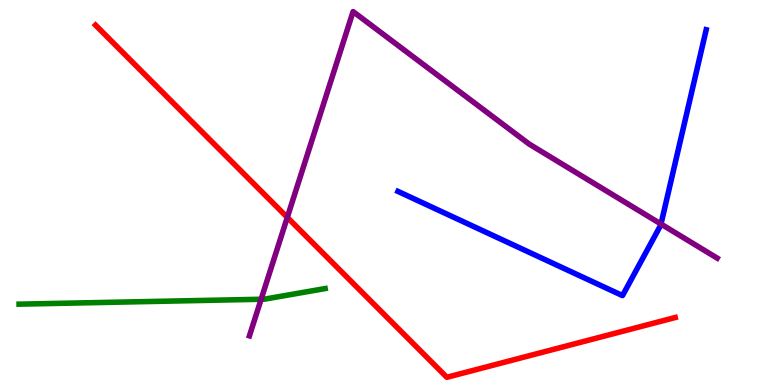[{'lines': ['blue', 'red'], 'intersections': []}, {'lines': ['green', 'red'], 'intersections': []}, {'lines': ['purple', 'red'], 'intersections': [{'x': 3.71, 'y': 4.35}]}, {'lines': ['blue', 'green'], 'intersections': []}, {'lines': ['blue', 'purple'], 'intersections': [{'x': 8.53, 'y': 4.18}]}, {'lines': ['green', 'purple'], 'intersections': [{'x': 3.37, 'y': 2.23}]}]